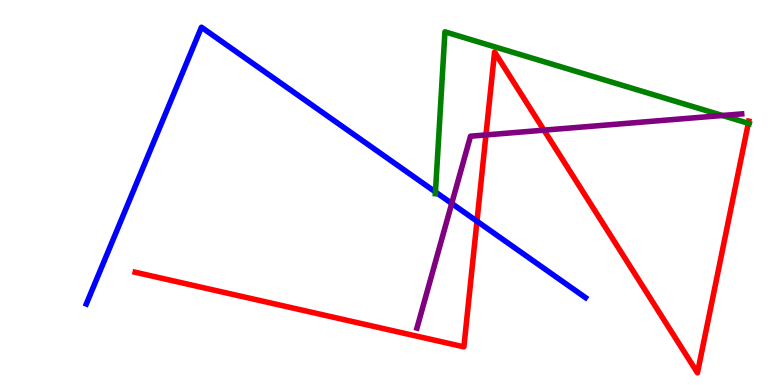[{'lines': ['blue', 'red'], 'intersections': [{'x': 6.15, 'y': 4.25}]}, {'lines': ['green', 'red'], 'intersections': [{'x': 9.66, 'y': 6.8}]}, {'lines': ['purple', 'red'], 'intersections': [{'x': 6.27, 'y': 6.5}, {'x': 7.02, 'y': 6.62}]}, {'lines': ['blue', 'green'], 'intersections': [{'x': 5.62, 'y': 5.01}]}, {'lines': ['blue', 'purple'], 'intersections': [{'x': 5.83, 'y': 4.72}]}, {'lines': ['green', 'purple'], 'intersections': [{'x': 9.32, 'y': 7.0}]}]